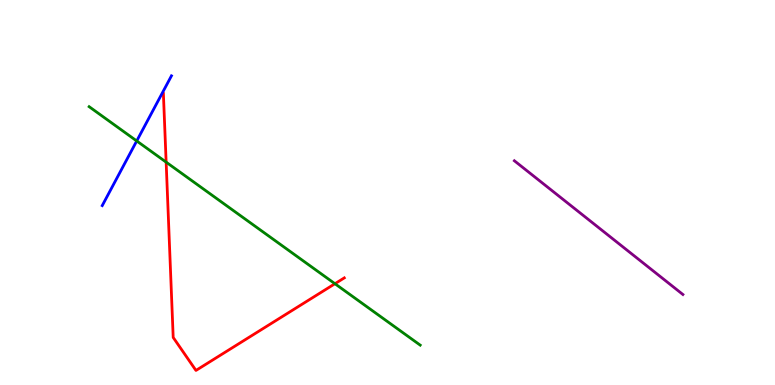[{'lines': ['blue', 'red'], 'intersections': []}, {'lines': ['green', 'red'], 'intersections': [{'x': 2.14, 'y': 5.79}, {'x': 4.32, 'y': 2.63}]}, {'lines': ['purple', 'red'], 'intersections': []}, {'lines': ['blue', 'green'], 'intersections': [{'x': 1.76, 'y': 6.34}]}, {'lines': ['blue', 'purple'], 'intersections': []}, {'lines': ['green', 'purple'], 'intersections': []}]